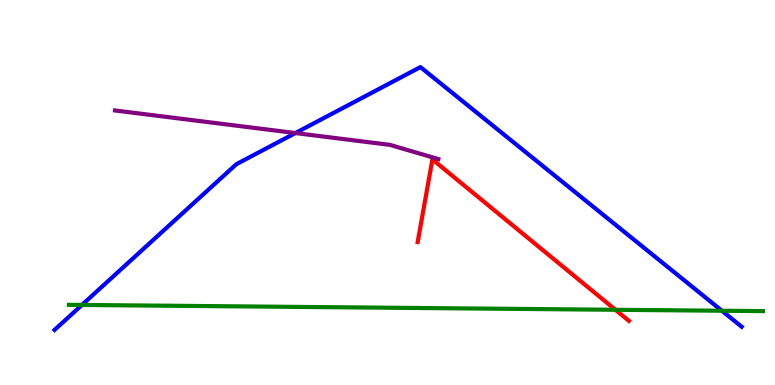[{'lines': ['blue', 'red'], 'intersections': []}, {'lines': ['green', 'red'], 'intersections': [{'x': 7.94, 'y': 1.95}]}, {'lines': ['purple', 'red'], 'intersections': []}, {'lines': ['blue', 'green'], 'intersections': [{'x': 1.06, 'y': 2.08}, {'x': 9.31, 'y': 1.93}]}, {'lines': ['blue', 'purple'], 'intersections': [{'x': 3.81, 'y': 6.54}]}, {'lines': ['green', 'purple'], 'intersections': []}]